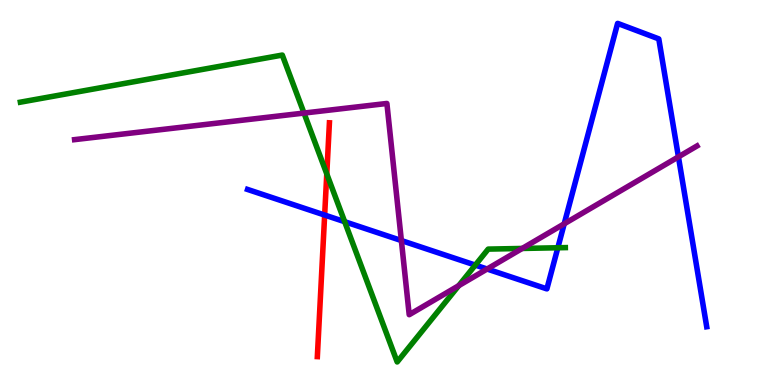[{'lines': ['blue', 'red'], 'intersections': [{'x': 4.19, 'y': 4.41}]}, {'lines': ['green', 'red'], 'intersections': [{'x': 4.22, 'y': 5.48}]}, {'lines': ['purple', 'red'], 'intersections': []}, {'lines': ['blue', 'green'], 'intersections': [{'x': 4.45, 'y': 4.24}, {'x': 6.13, 'y': 3.11}, {'x': 7.2, 'y': 3.56}]}, {'lines': ['blue', 'purple'], 'intersections': [{'x': 5.18, 'y': 3.75}, {'x': 6.29, 'y': 3.01}, {'x': 7.28, 'y': 4.19}, {'x': 8.75, 'y': 5.93}]}, {'lines': ['green', 'purple'], 'intersections': [{'x': 3.92, 'y': 7.06}, {'x': 5.92, 'y': 2.58}, {'x': 6.74, 'y': 3.55}]}]